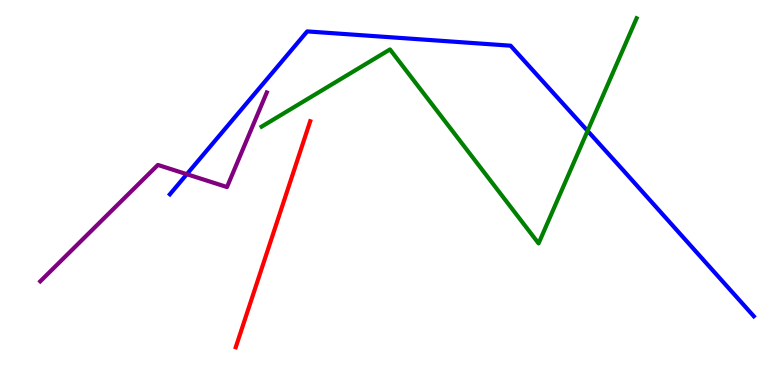[{'lines': ['blue', 'red'], 'intersections': []}, {'lines': ['green', 'red'], 'intersections': []}, {'lines': ['purple', 'red'], 'intersections': []}, {'lines': ['blue', 'green'], 'intersections': [{'x': 7.58, 'y': 6.6}]}, {'lines': ['blue', 'purple'], 'intersections': [{'x': 2.41, 'y': 5.48}]}, {'lines': ['green', 'purple'], 'intersections': []}]